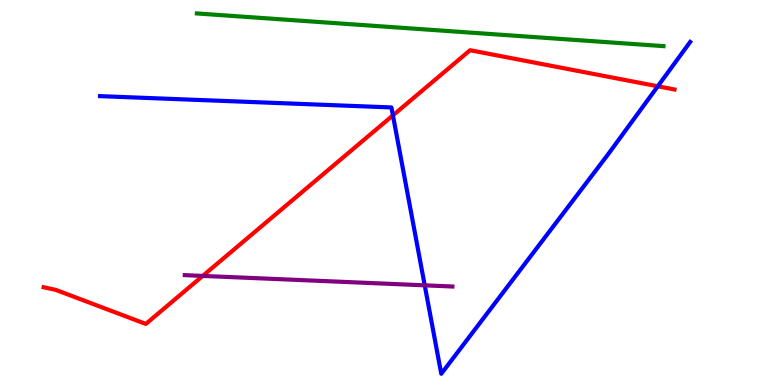[{'lines': ['blue', 'red'], 'intersections': [{'x': 5.07, 'y': 7.0}, {'x': 8.49, 'y': 7.76}]}, {'lines': ['green', 'red'], 'intersections': []}, {'lines': ['purple', 'red'], 'intersections': [{'x': 2.62, 'y': 2.83}]}, {'lines': ['blue', 'green'], 'intersections': []}, {'lines': ['blue', 'purple'], 'intersections': [{'x': 5.48, 'y': 2.59}]}, {'lines': ['green', 'purple'], 'intersections': []}]